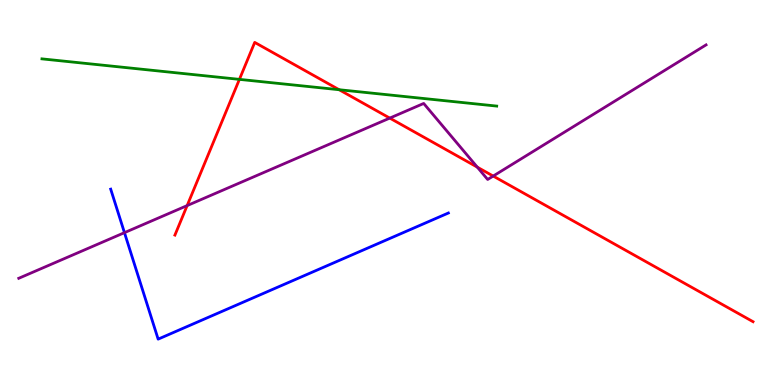[{'lines': ['blue', 'red'], 'intersections': []}, {'lines': ['green', 'red'], 'intersections': [{'x': 3.09, 'y': 7.94}, {'x': 4.38, 'y': 7.67}]}, {'lines': ['purple', 'red'], 'intersections': [{'x': 2.41, 'y': 4.66}, {'x': 5.03, 'y': 6.93}, {'x': 6.16, 'y': 5.66}, {'x': 6.36, 'y': 5.43}]}, {'lines': ['blue', 'green'], 'intersections': []}, {'lines': ['blue', 'purple'], 'intersections': [{'x': 1.61, 'y': 3.96}]}, {'lines': ['green', 'purple'], 'intersections': []}]